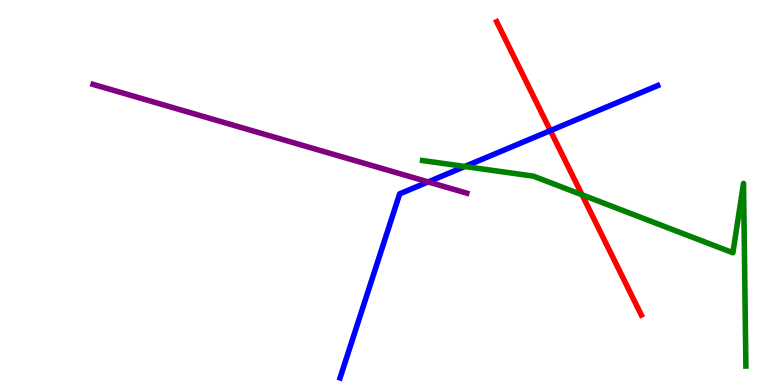[{'lines': ['blue', 'red'], 'intersections': [{'x': 7.1, 'y': 6.61}]}, {'lines': ['green', 'red'], 'intersections': [{'x': 7.51, 'y': 4.94}]}, {'lines': ['purple', 'red'], 'intersections': []}, {'lines': ['blue', 'green'], 'intersections': [{'x': 6.0, 'y': 5.68}]}, {'lines': ['blue', 'purple'], 'intersections': [{'x': 5.52, 'y': 5.28}]}, {'lines': ['green', 'purple'], 'intersections': []}]